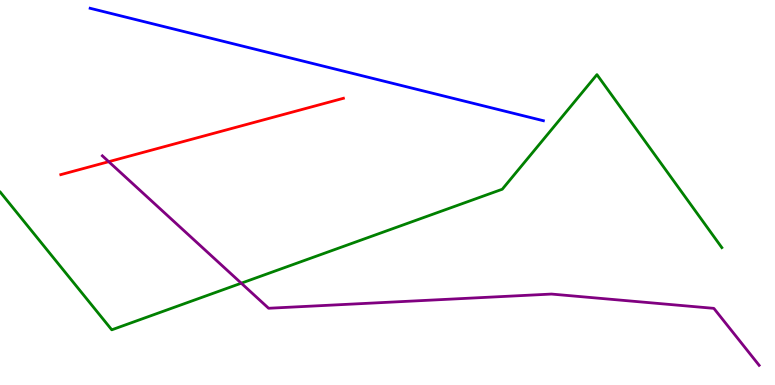[{'lines': ['blue', 'red'], 'intersections': []}, {'lines': ['green', 'red'], 'intersections': []}, {'lines': ['purple', 'red'], 'intersections': [{'x': 1.4, 'y': 5.8}]}, {'lines': ['blue', 'green'], 'intersections': []}, {'lines': ['blue', 'purple'], 'intersections': []}, {'lines': ['green', 'purple'], 'intersections': [{'x': 3.11, 'y': 2.64}]}]